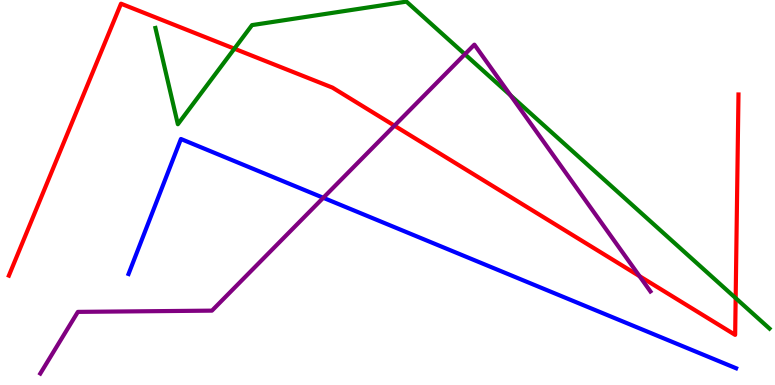[{'lines': ['blue', 'red'], 'intersections': []}, {'lines': ['green', 'red'], 'intersections': [{'x': 3.02, 'y': 8.74}, {'x': 9.49, 'y': 2.26}]}, {'lines': ['purple', 'red'], 'intersections': [{'x': 5.09, 'y': 6.74}, {'x': 8.25, 'y': 2.83}]}, {'lines': ['blue', 'green'], 'intersections': []}, {'lines': ['blue', 'purple'], 'intersections': [{'x': 4.17, 'y': 4.86}]}, {'lines': ['green', 'purple'], 'intersections': [{'x': 6.0, 'y': 8.59}, {'x': 6.59, 'y': 7.52}]}]